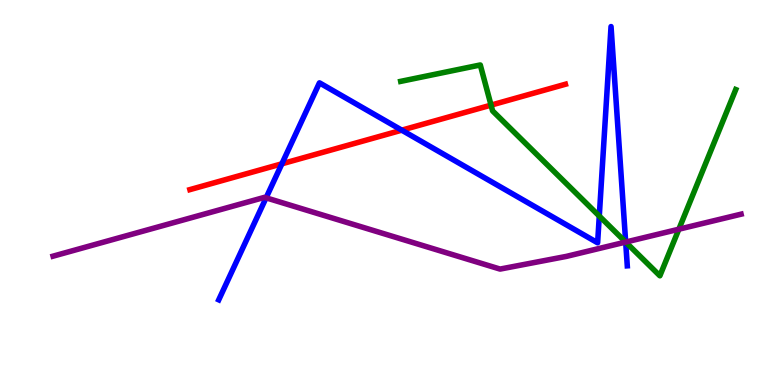[{'lines': ['blue', 'red'], 'intersections': [{'x': 3.64, 'y': 5.75}, {'x': 5.18, 'y': 6.62}]}, {'lines': ['green', 'red'], 'intersections': [{'x': 6.34, 'y': 7.27}]}, {'lines': ['purple', 'red'], 'intersections': []}, {'lines': ['blue', 'green'], 'intersections': [{'x': 7.73, 'y': 4.39}, {'x': 8.07, 'y': 3.71}]}, {'lines': ['blue', 'purple'], 'intersections': [{'x': 3.43, 'y': 4.86}, {'x': 8.07, 'y': 3.71}]}, {'lines': ['green', 'purple'], 'intersections': [{'x': 8.07, 'y': 3.71}, {'x': 8.76, 'y': 4.05}]}]